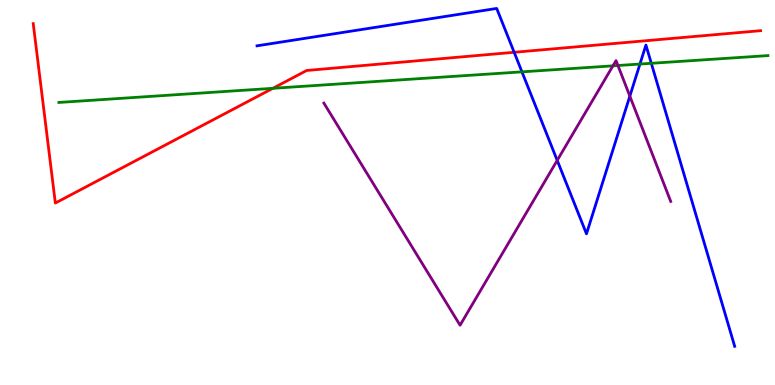[{'lines': ['blue', 'red'], 'intersections': [{'x': 6.63, 'y': 8.64}]}, {'lines': ['green', 'red'], 'intersections': [{'x': 3.52, 'y': 7.71}]}, {'lines': ['purple', 'red'], 'intersections': []}, {'lines': ['blue', 'green'], 'intersections': [{'x': 6.73, 'y': 8.13}, {'x': 8.26, 'y': 8.34}, {'x': 8.4, 'y': 8.36}]}, {'lines': ['blue', 'purple'], 'intersections': [{'x': 7.19, 'y': 5.83}, {'x': 8.13, 'y': 7.5}]}, {'lines': ['green', 'purple'], 'intersections': [{'x': 7.91, 'y': 8.29}, {'x': 7.97, 'y': 8.3}]}]